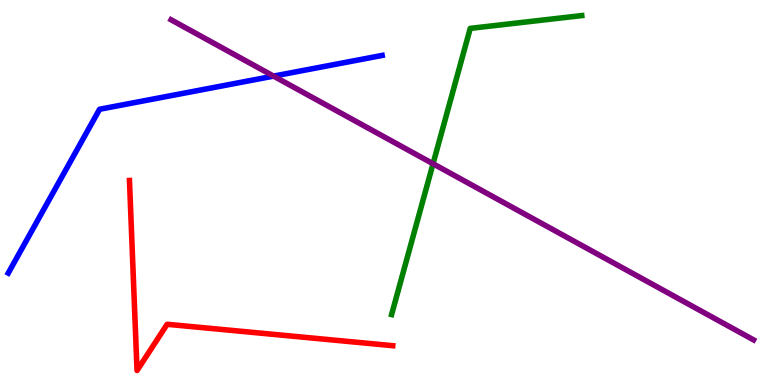[{'lines': ['blue', 'red'], 'intersections': []}, {'lines': ['green', 'red'], 'intersections': []}, {'lines': ['purple', 'red'], 'intersections': []}, {'lines': ['blue', 'green'], 'intersections': []}, {'lines': ['blue', 'purple'], 'intersections': [{'x': 3.53, 'y': 8.02}]}, {'lines': ['green', 'purple'], 'intersections': [{'x': 5.59, 'y': 5.75}]}]